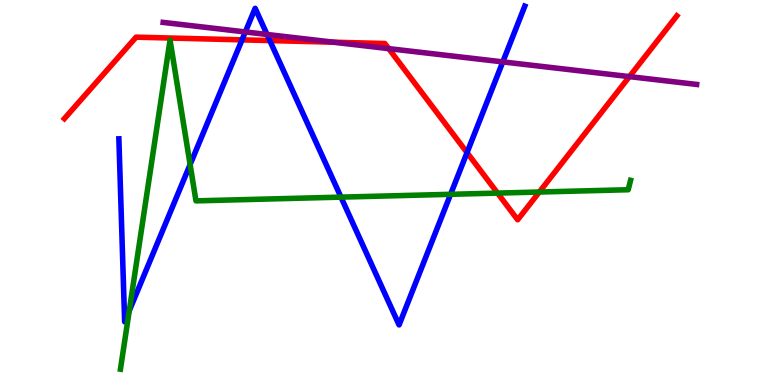[{'lines': ['blue', 'red'], 'intersections': [{'x': 3.12, 'y': 8.96}, {'x': 3.48, 'y': 8.95}, {'x': 6.03, 'y': 6.04}]}, {'lines': ['green', 'red'], 'intersections': [{'x': 6.42, 'y': 4.98}, {'x': 6.96, 'y': 5.01}]}, {'lines': ['purple', 'red'], 'intersections': [{'x': 4.3, 'y': 8.9}, {'x': 5.02, 'y': 8.74}, {'x': 8.12, 'y': 8.01}]}, {'lines': ['blue', 'green'], 'intersections': [{'x': 1.67, 'y': 1.93}, {'x': 2.45, 'y': 5.73}, {'x': 4.4, 'y': 4.88}, {'x': 5.81, 'y': 4.95}]}, {'lines': ['blue', 'purple'], 'intersections': [{'x': 3.17, 'y': 9.17}, {'x': 3.45, 'y': 9.1}, {'x': 6.49, 'y': 8.39}]}, {'lines': ['green', 'purple'], 'intersections': []}]